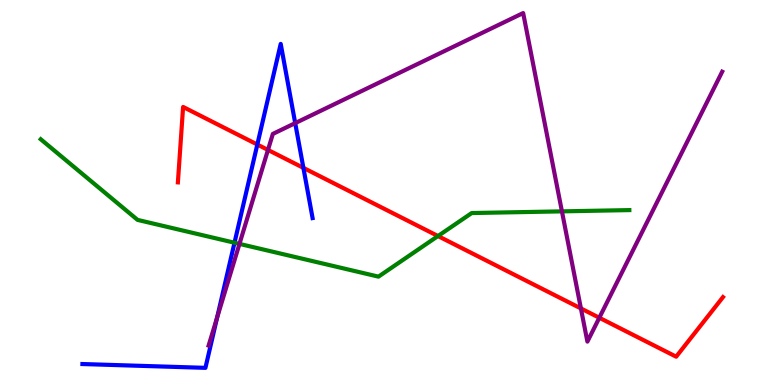[{'lines': ['blue', 'red'], 'intersections': [{'x': 3.32, 'y': 6.25}, {'x': 3.91, 'y': 5.64}]}, {'lines': ['green', 'red'], 'intersections': [{'x': 5.65, 'y': 3.87}]}, {'lines': ['purple', 'red'], 'intersections': [{'x': 3.46, 'y': 6.11}, {'x': 7.5, 'y': 1.99}, {'x': 7.73, 'y': 1.75}]}, {'lines': ['blue', 'green'], 'intersections': [{'x': 3.03, 'y': 3.7}]}, {'lines': ['blue', 'purple'], 'intersections': [{'x': 2.8, 'y': 1.75}, {'x': 3.81, 'y': 6.8}]}, {'lines': ['green', 'purple'], 'intersections': [{'x': 3.09, 'y': 3.67}, {'x': 7.25, 'y': 4.51}]}]